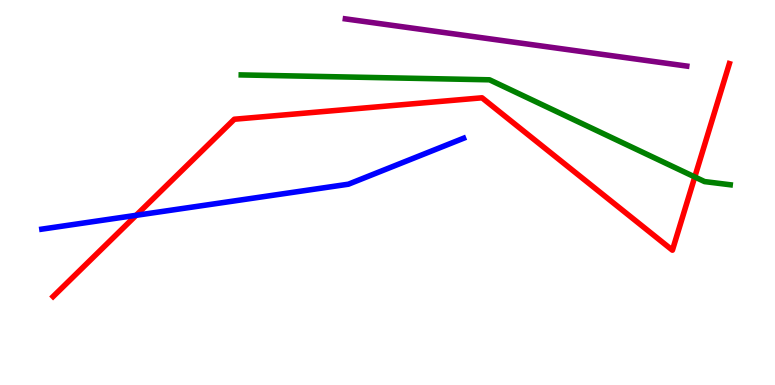[{'lines': ['blue', 'red'], 'intersections': [{'x': 1.76, 'y': 4.41}]}, {'lines': ['green', 'red'], 'intersections': [{'x': 8.96, 'y': 5.4}]}, {'lines': ['purple', 'red'], 'intersections': []}, {'lines': ['blue', 'green'], 'intersections': []}, {'lines': ['blue', 'purple'], 'intersections': []}, {'lines': ['green', 'purple'], 'intersections': []}]